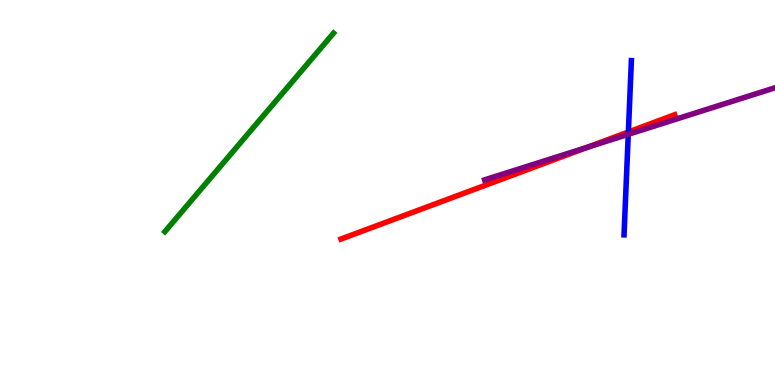[{'lines': ['blue', 'red'], 'intersections': [{'x': 8.11, 'y': 6.57}]}, {'lines': ['green', 'red'], 'intersections': []}, {'lines': ['purple', 'red'], 'intersections': [{'x': 7.58, 'y': 6.17}]}, {'lines': ['blue', 'green'], 'intersections': []}, {'lines': ['blue', 'purple'], 'intersections': [{'x': 8.11, 'y': 6.51}]}, {'lines': ['green', 'purple'], 'intersections': []}]